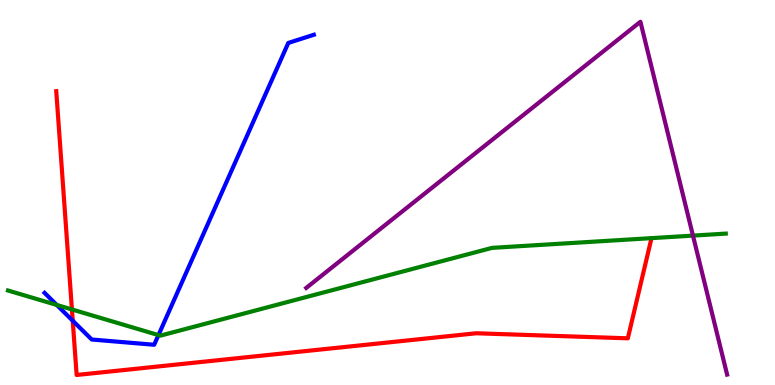[{'lines': ['blue', 'red'], 'intersections': [{'x': 0.939, 'y': 1.67}]}, {'lines': ['green', 'red'], 'intersections': [{'x': 0.928, 'y': 1.96}]}, {'lines': ['purple', 'red'], 'intersections': []}, {'lines': ['blue', 'green'], 'intersections': [{'x': 0.733, 'y': 2.08}, {'x': 2.04, 'y': 1.3}]}, {'lines': ['blue', 'purple'], 'intersections': []}, {'lines': ['green', 'purple'], 'intersections': [{'x': 8.94, 'y': 3.88}]}]